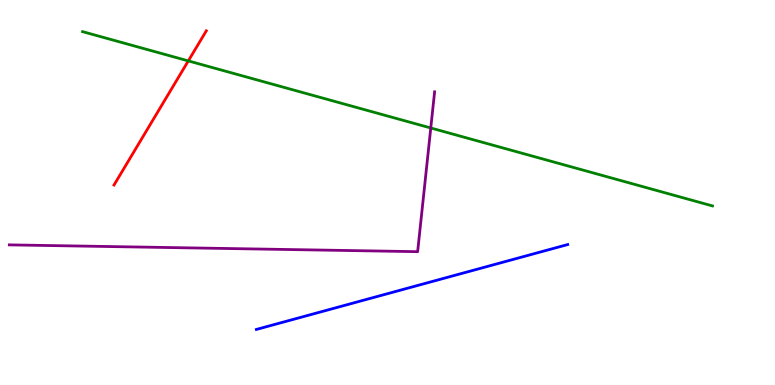[{'lines': ['blue', 'red'], 'intersections': []}, {'lines': ['green', 'red'], 'intersections': [{'x': 2.43, 'y': 8.42}]}, {'lines': ['purple', 'red'], 'intersections': []}, {'lines': ['blue', 'green'], 'intersections': []}, {'lines': ['blue', 'purple'], 'intersections': []}, {'lines': ['green', 'purple'], 'intersections': [{'x': 5.56, 'y': 6.68}]}]